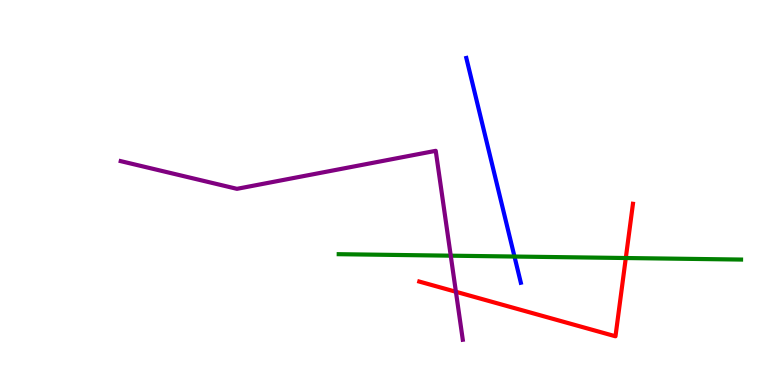[{'lines': ['blue', 'red'], 'intersections': []}, {'lines': ['green', 'red'], 'intersections': [{'x': 8.07, 'y': 3.3}]}, {'lines': ['purple', 'red'], 'intersections': [{'x': 5.88, 'y': 2.42}]}, {'lines': ['blue', 'green'], 'intersections': [{'x': 6.64, 'y': 3.34}]}, {'lines': ['blue', 'purple'], 'intersections': []}, {'lines': ['green', 'purple'], 'intersections': [{'x': 5.82, 'y': 3.36}]}]